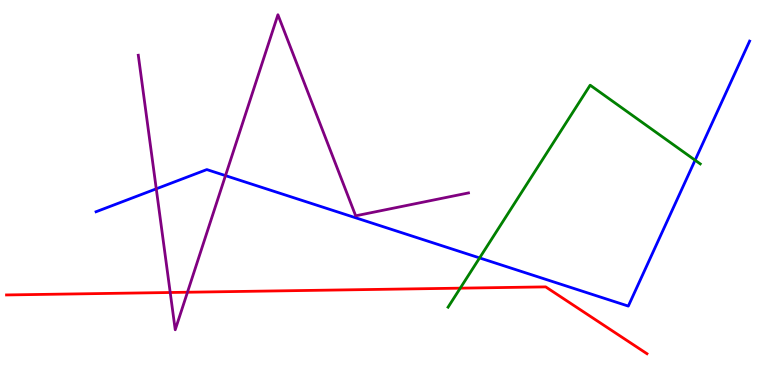[{'lines': ['blue', 'red'], 'intersections': []}, {'lines': ['green', 'red'], 'intersections': [{'x': 5.94, 'y': 2.52}]}, {'lines': ['purple', 'red'], 'intersections': [{'x': 2.2, 'y': 2.4}, {'x': 2.42, 'y': 2.41}]}, {'lines': ['blue', 'green'], 'intersections': [{'x': 6.19, 'y': 3.3}, {'x': 8.97, 'y': 5.84}]}, {'lines': ['blue', 'purple'], 'intersections': [{'x': 2.02, 'y': 5.1}, {'x': 2.91, 'y': 5.44}]}, {'lines': ['green', 'purple'], 'intersections': []}]